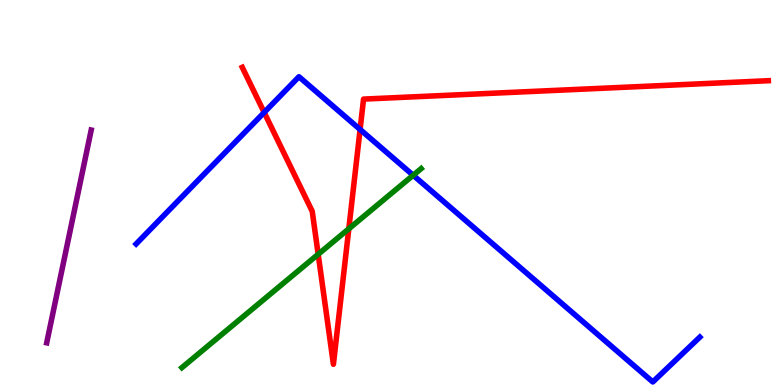[{'lines': ['blue', 'red'], 'intersections': [{'x': 3.41, 'y': 7.08}, {'x': 4.65, 'y': 6.64}]}, {'lines': ['green', 'red'], 'intersections': [{'x': 4.11, 'y': 3.4}, {'x': 4.5, 'y': 4.06}]}, {'lines': ['purple', 'red'], 'intersections': []}, {'lines': ['blue', 'green'], 'intersections': [{'x': 5.33, 'y': 5.45}]}, {'lines': ['blue', 'purple'], 'intersections': []}, {'lines': ['green', 'purple'], 'intersections': []}]